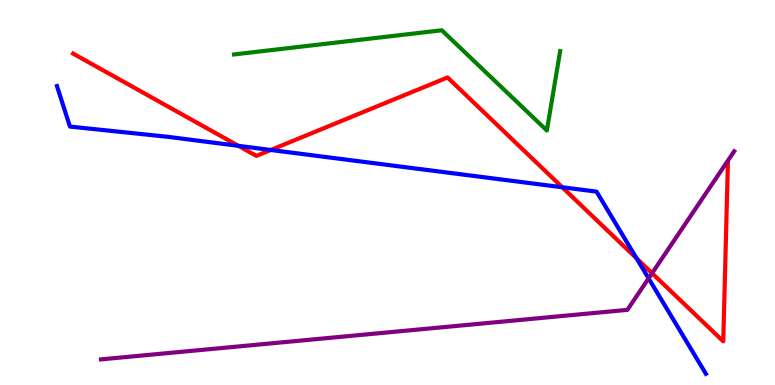[{'lines': ['blue', 'red'], 'intersections': [{'x': 3.08, 'y': 6.21}, {'x': 3.49, 'y': 6.1}, {'x': 7.26, 'y': 5.14}, {'x': 8.21, 'y': 3.29}]}, {'lines': ['green', 'red'], 'intersections': []}, {'lines': ['purple', 'red'], 'intersections': [{'x': 8.41, 'y': 2.9}]}, {'lines': ['blue', 'green'], 'intersections': []}, {'lines': ['blue', 'purple'], 'intersections': [{'x': 8.37, 'y': 2.77}]}, {'lines': ['green', 'purple'], 'intersections': []}]